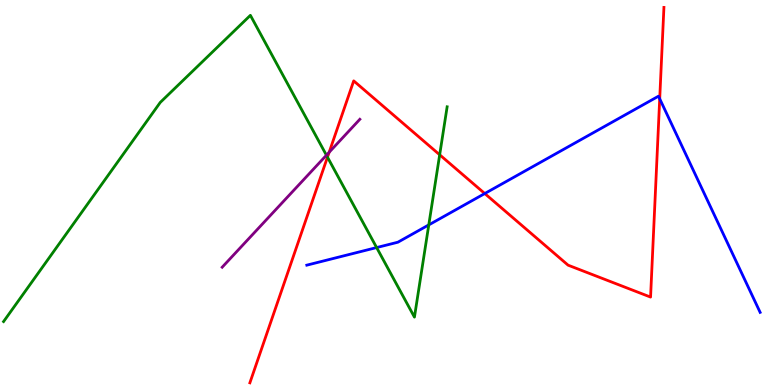[{'lines': ['blue', 'red'], 'intersections': [{'x': 6.25, 'y': 4.97}, {'x': 8.51, 'y': 7.43}]}, {'lines': ['green', 'red'], 'intersections': [{'x': 4.23, 'y': 5.92}, {'x': 5.67, 'y': 5.98}]}, {'lines': ['purple', 'red'], 'intersections': [{'x': 4.25, 'y': 6.05}]}, {'lines': ['blue', 'green'], 'intersections': [{'x': 4.86, 'y': 3.57}, {'x': 5.53, 'y': 4.16}]}, {'lines': ['blue', 'purple'], 'intersections': []}, {'lines': ['green', 'purple'], 'intersections': [{'x': 4.21, 'y': 5.97}]}]